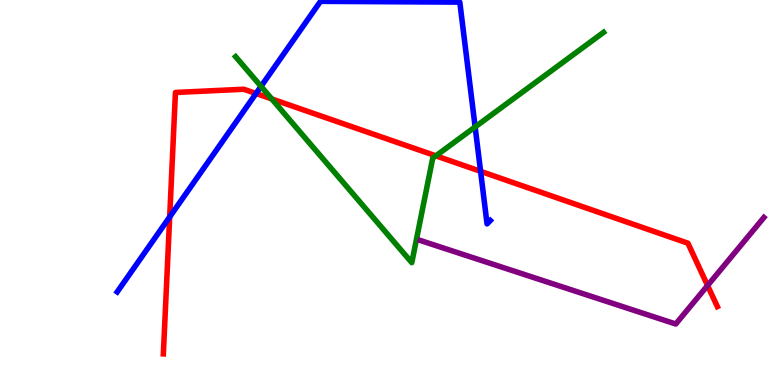[{'lines': ['blue', 'red'], 'intersections': [{'x': 2.19, 'y': 4.37}, {'x': 3.3, 'y': 7.57}, {'x': 6.2, 'y': 5.55}]}, {'lines': ['green', 'red'], 'intersections': [{'x': 3.51, 'y': 7.43}, {'x': 5.62, 'y': 5.95}]}, {'lines': ['purple', 'red'], 'intersections': [{'x': 9.13, 'y': 2.58}]}, {'lines': ['blue', 'green'], 'intersections': [{'x': 3.37, 'y': 7.76}, {'x': 6.13, 'y': 6.7}]}, {'lines': ['blue', 'purple'], 'intersections': []}, {'lines': ['green', 'purple'], 'intersections': []}]